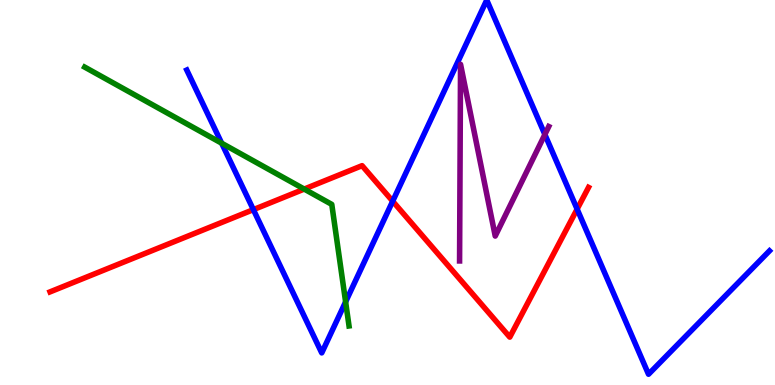[{'lines': ['blue', 'red'], 'intersections': [{'x': 3.27, 'y': 4.55}, {'x': 5.07, 'y': 4.77}, {'x': 7.45, 'y': 4.57}]}, {'lines': ['green', 'red'], 'intersections': [{'x': 3.93, 'y': 5.09}]}, {'lines': ['purple', 'red'], 'intersections': []}, {'lines': ['blue', 'green'], 'intersections': [{'x': 2.86, 'y': 6.28}, {'x': 4.46, 'y': 2.16}]}, {'lines': ['blue', 'purple'], 'intersections': [{'x': 7.03, 'y': 6.51}]}, {'lines': ['green', 'purple'], 'intersections': []}]